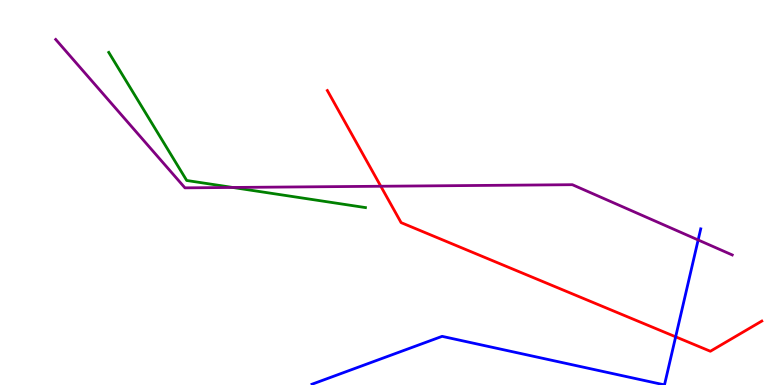[{'lines': ['blue', 'red'], 'intersections': [{'x': 8.72, 'y': 1.25}]}, {'lines': ['green', 'red'], 'intersections': []}, {'lines': ['purple', 'red'], 'intersections': [{'x': 4.91, 'y': 5.16}]}, {'lines': ['blue', 'green'], 'intersections': []}, {'lines': ['blue', 'purple'], 'intersections': [{'x': 9.01, 'y': 3.77}]}, {'lines': ['green', 'purple'], 'intersections': [{'x': 3.0, 'y': 5.13}]}]